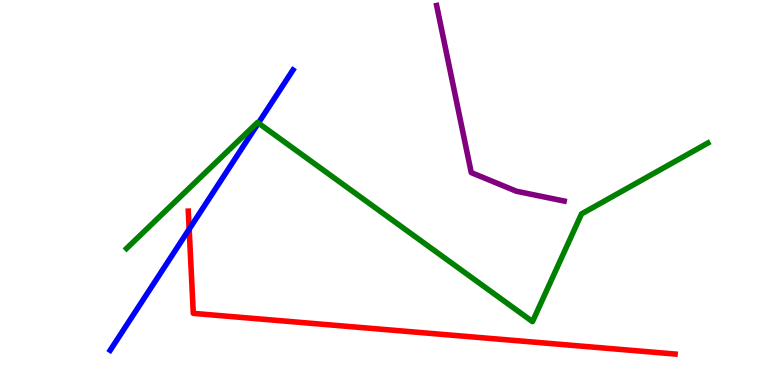[{'lines': ['blue', 'red'], 'intersections': [{'x': 2.44, 'y': 4.05}]}, {'lines': ['green', 'red'], 'intersections': []}, {'lines': ['purple', 'red'], 'intersections': []}, {'lines': ['blue', 'green'], 'intersections': [{'x': 3.33, 'y': 6.8}]}, {'lines': ['blue', 'purple'], 'intersections': []}, {'lines': ['green', 'purple'], 'intersections': []}]